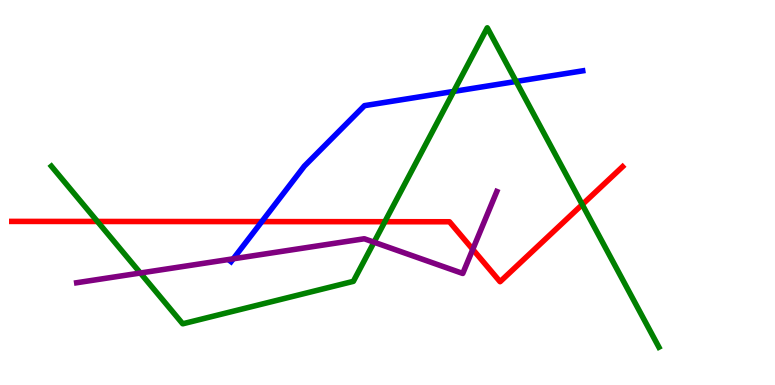[{'lines': ['blue', 'red'], 'intersections': [{'x': 3.38, 'y': 4.24}]}, {'lines': ['green', 'red'], 'intersections': [{'x': 1.26, 'y': 4.25}, {'x': 4.97, 'y': 4.24}, {'x': 7.51, 'y': 4.69}]}, {'lines': ['purple', 'red'], 'intersections': [{'x': 6.1, 'y': 3.52}]}, {'lines': ['blue', 'green'], 'intersections': [{'x': 5.85, 'y': 7.63}, {'x': 6.66, 'y': 7.88}]}, {'lines': ['blue', 'purple'], 'intersections': [{'x': 3.01, 'y': 3.28}]}, {'lines': ['green', 'purple'], 'intersections': [{'x': 1.81, 'y': 2.91}, {'x': 4.83, 'y': 3.71}]}]